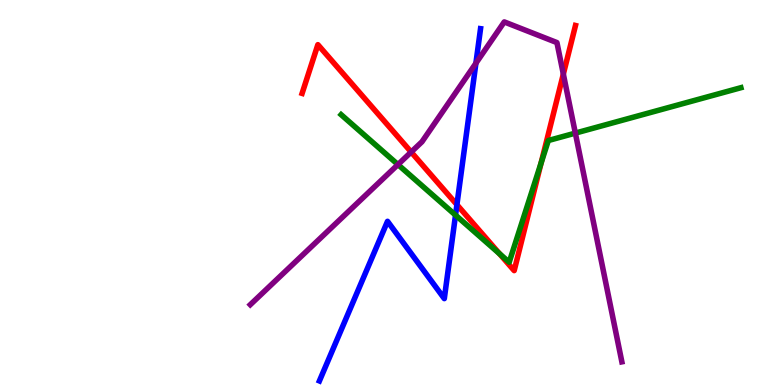[{'lines': ['blue', 'red'], 'intersections': [{'x': 5.9, 'y': 4.68}]}, {'lines': ['green', 'red'], 'intersections': [{'x': 6.45, 'y': 3.41}, {'x': 6.98, 'y': 5.77}]}, {'lines': ['purple', 'red'], 'intersections': [{'x': 5.31, 'y': 6.05}, {'x': 7.27, 'y': 8.08}]}, {'lines': ['blue', 'green'], 'intersections': [{'x': 5.88, 'y': 4.41}]}, {'lines': ['blue', 'purple'], 'intersections': [{'x': 6.14, 'y': 8.36}]}, {'lines': ['green', 'purple'], 'intersections': [{'x': 5.13, 'y': 5.73}, {'x': 7.42, 'y': 6.54}]}]